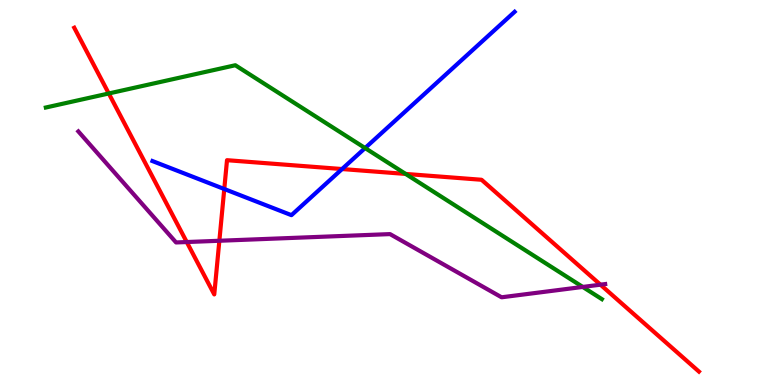[{'lines': ['blue', 'red'], 'intersections': [{'x': 2.89, 'y': 5.09}, {'x': 4.41, 'y': 5.61}]}, {'lines': ['green', 'red'], 'intersections': [{'x': 1.4, 'y': 7.57}, {'x': 5.23, 'y': 5.48}]}, {'lines': ['purple', 'red'], 'intersections': [{'x': 2.41, 'y': 3.71}, {'x': 2.83, 'y': 3.75}, {'x': 7.75, 'y': 2.61}]}, {'lines': ['blue', 'green'], 'intersections': [{'x': 4.71, 'y': 6.15}]}, {'lines': ['blue', 'purple'], 'intersections': []}, {'lines': ['green', 'purple'], 'intersections': [{'x': 7.52, 'y': 2.55}]}]